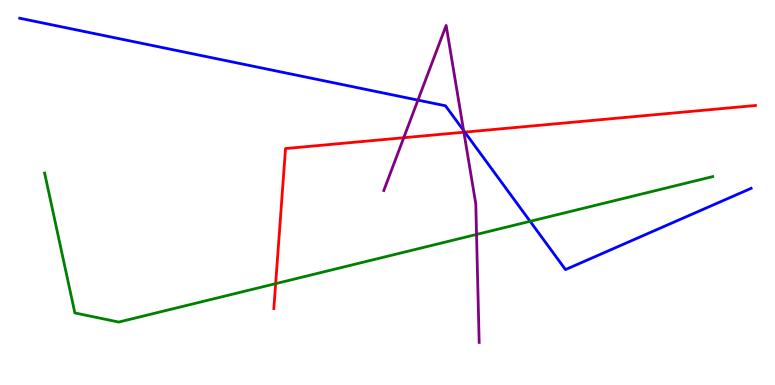[{'lines': ['blue', 'red'], 'intersections': [{'x': 6.0, 'y': 6.57}]}, {'lines': ['green', 'red'], 'intersections': [{'x': 3.56, 'y': 2.63}]}, {'lines': ['purple', 'red'], 'intersections': [{'x': 5.21, 'y': 6.42}, {'x': 5.99, 'y': 6.57}]}, {'lines': ['blue', 'green'], 'intersections': [{'x': 6.84, 'y': 4.25}]}, {'lines': ['blue', 'purple'], 'intersections': [{'x': 5.39, 'y': 7.4}, {'x': 5.98, 'y': 6.61}]}, {'lines': ['green', 'purple'], 'intersections': [{'x': 6.15, 'y': 3.91}]}]